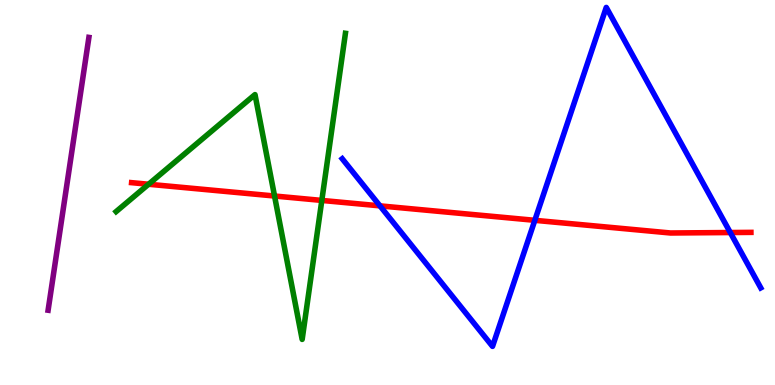[{'lines': ['blue', 'red'], 'intersections': [{'x': 4.9, 'y': 4.65}, {'x': 6.9, 'y': 4.28}, {'x': 9.42, 'y': 3.96}]}, {'lines': ['green', 'red'], 'intersections': [{'x': 1.92, 'y': 5.21}, {'x': 3.54, 'y': 4.91}, {'x': 4.15, 'y': 4.79}]}, {'lines': ['purple', 'red'], 'intersections': []}, {'lines': ['blue', 'green'], 'intersections': []}, {'lines': ['blue', 'purple'], 'intersections': []}, {'lines': ['green', 'purple'], 'intersections': []}]